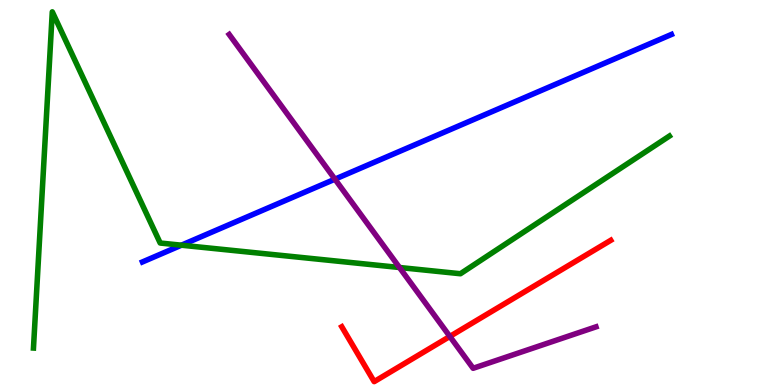[{'lines': ['blue', 'red'], 'intersections': []}, {'lines': ['green', 'red'], 'intersections': []}, {'lines': ['purple', 'red'], 'intersections': [{'x': 5.8, 'y': 1.26}]}, {'lines': ['blue', 'green'], 'intersections': [{'x': 2.34, 'y': 3.63}]}, {'lines': ['blue', 'purple'], 'intersections': [{'x': 4.32, 'y': 5.35}]}, {'lines': ['green', 'purple'], 'intersections': [{'x': 5.15, 'y': 3.05}]}]